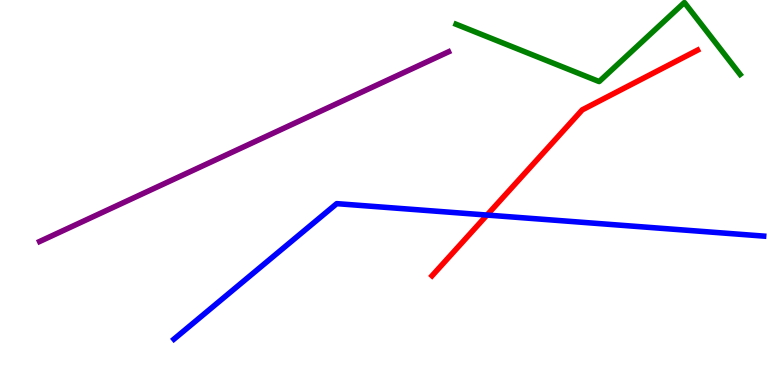[{'lines': ['blue', 'red'], 'intersections': [{'x': 6.28, 'y': 4.41}]}, {'lines': ['green', 'red'], 'intersections': []}, {'lines': ['purple', 'red'], 'intersections': []}, {'lines': ['blue', 'green'], 'intersections': []}, {'lines': ['blue', 'purple'], 'intersections': []}, {'lines': ['green', 'purple'], 'intersections': []}]